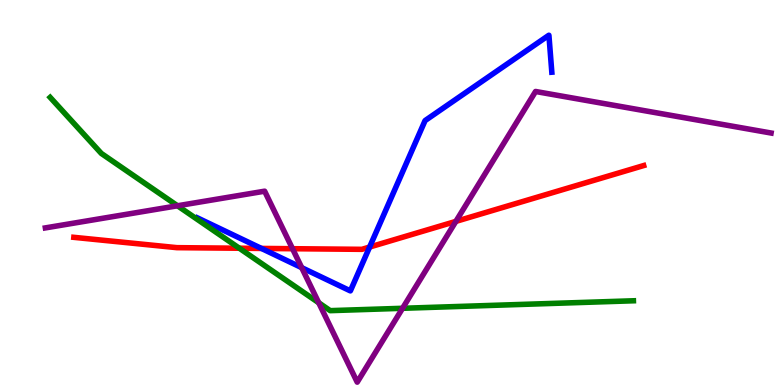[{'lines': ['blue', 'red'], 'intersections': [{'x': 3.37, 'y': 3.55}, {'x': 4.77, 'y': 3.58}]}, {'lines': ['green', 'red'], 'intersections': [{'x': 3.09, 'y': 3.55}]}, {'lines': ['purple', 'red'], 'intersections': [{'x': 3.77, 'y': 3.54}, {'x': 5.88, 'y': 4.25}]}, {'lines': ['blue', 'green'], 'intersections': []}, {'lines': ['blue', 'purple'], 'intersections': [{'x': 3.89, 'y': 3.05}]}, {'lines': ['green', 'purple'], 'intersections': [{'x': 2.29, 'y': 4.66}, {'x': 4.11, 'y': 2.14}, {'x': 5.19, 'y': 1.99}]}]